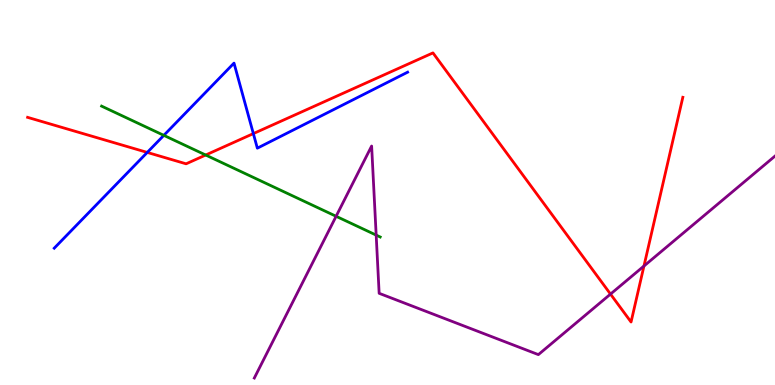[{'lines': ['blue', 'red'], 'intersections': [{'x': 1.9, 'y': 6.04}, {'x': 3.27, 'y': 6.53}]}, {'lines': ['green', 'red'], 'intersections': [{'x': 2.65, 'y': 5.97}]}, {'lines': ['purple', 'red'], 'intersections': [{'x': 7.88, 'y': 2.36}, {'x': 8.31, 'y': 3.09}]}, {'lines': ['blue', 'green'], 'intersections': [{'x': 2.11, 'y': 6.48}]}, {'lines': ['blue', 'purple'], 'intersections': []}, {'lines': ['green', 'purple'], 'intersections': [{'x': 4.34, 'y': 4.38}, {'x': 4.85, 'y': 3.89}]}]